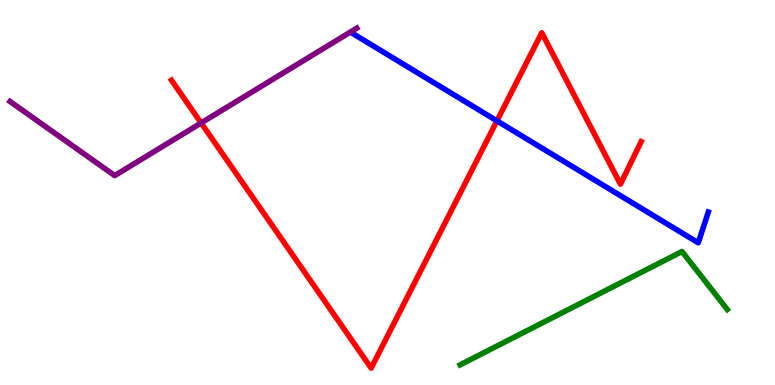[{'lines': ['blue', 'red'], 'intersections': [{'x': 6.41, 'y': 6.86}]}, {'lines': ['green', 'red'], 'intersections': []}, {'lines': ['purple', 'red'], 'intersections': [{'x': 2.6, 'y': 6.81}]}, {'lines': ['blue', 'green'], 'intersections': []}, {'lines': ['blue', 'purple'], 'intersections': []}, {'lines': ['green', 'purple'], 'intersections': []}]